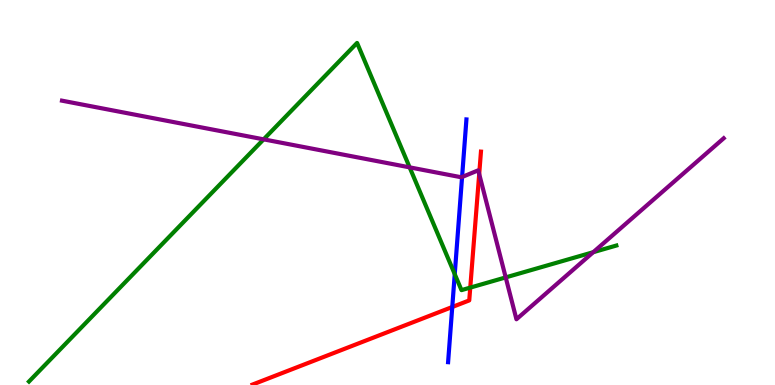[{'lines': ['blue', 'red'], 'intersections': [{'x': 5.84, 'y': 2.03}]}, {'lines': ['green', 'red'], 'intersections': [{'x': 6.07, 'y': 2.53}]}, {'lines': ['purple', 'red'], 'intersections': [{'x': 6.18, 'y': 5.48}]}, {'lines': ['blue', 'green'], 'intersections': [{'x': 5.87, 'y': 2.88}]}, {'lines': ['blue', 'purple'], 'intersections': [{'x': 5.96, 'y': 5.4}]}, {'lines': ['green', 'purple'], 'intersections': [{'x': 3.4, 'y': 6.38}, {'x': 5.29, 'y': 5.65}, {'x': 6.53, 'y': 2.79}, {'x': 7.65, 'y': 3.45}]}]